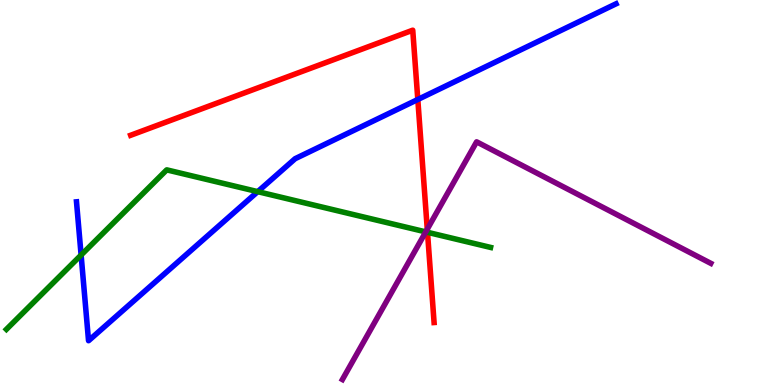[{'lines': ['blue', 'red'], 'intersections': [{'x': 5.39, 'y': 7.42}]}, {'lines': ['green', 'red'], 'intersections': [{'x': 5.52, 'y': 3.97}]}, {'lines': ['purple', 'red'], 'intersections': [{'x': 5.51, 'y': 4.05}]}, {'lines': ['blue', 'green'], 'intersections': [{'x': 1.05, 'y': 3.38}, {'x': 3.33, 'y': 5.02}]}, {'lines': ['blue', 'purple'], 'intersections': []}, {'lines': ['green', 'purple'], 'intersections': [{'x': 5.49, 'y': 3.98}]}]